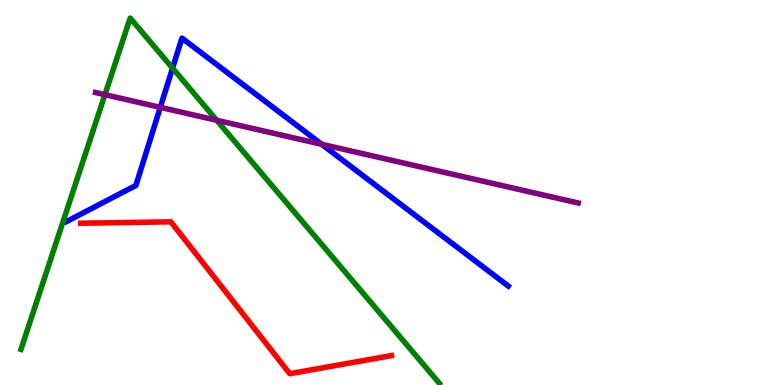[{'lines': ['blue', 'red'], 'intersections': []}, {'lines': ['green', 'red'], 'intersections': []}, {'lines': ['purple', 'red'], 'intersections': []}, {'lines': ['blue', 'green'], 'intersections': [{'x': 2.23, 'y': 8.23}]}, {'lines': ['blue', 'purple'], 'intersections': [{'x': 2.07, 'y': 7.21}, {'x': 4.15, 'y': 6.25}]}, {'lines': ['green', 'purple'], 'intersections': [{'x': 1.35, 'y': 7.54}, {'x': 2.8, 'y': 6.88}]}]